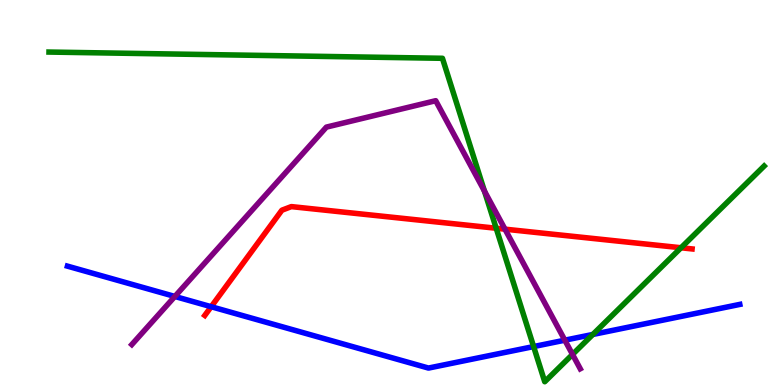[{'lines': ['blue', 'red'], 'intersections': [{'x': 2.72, 'y': 2.03}]}, {'lines': ['green', 'red'], 'intersections': [{'x': 6.4, 'y': 4.07}, {'x': 8.79, 'y': 3.56}]}, {'lines': ['purple', 'red'], 'intersections': [{'x': 6.52, 'y': 4.05}]}, {'lines': ['blue', 'green'], 'intersections': [{'x': 6.89, 'y': 0.998}, {'x': 7.65, 'y': 1.31}]}, {'lines': ['blue', 'purple'], 'intersections': [{'x': 2.26, 'y': 2.3}, {'x': 7.29, 'y': 1.16}]}, {'lines': ['green', 'purple'], 'intersections': [{'x': 6.25, 'y': 5.04}, {'x': 7.39, 'y': 0.794}]}]